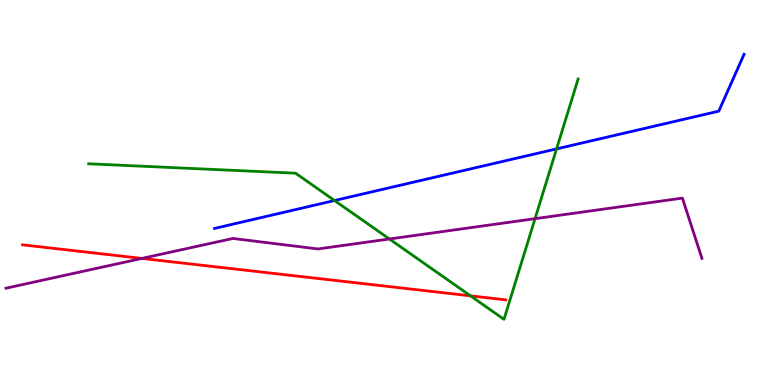[{'lines': ['blue', 'red'], 'intersections': []}, {'lines': ['green', 'red'], 'intersections': [{'x': 6.07, 'y': 2.32}]}, {'lines': ['purple', 'red'], 'intersections': [{'x': 1.83, 'y': 3.29}]}, {'lines': ['blue', 'green'], 'intersections': [{'x': 4.32, 'y': 4.79}, {'x': 7.18, 'y': 6.13}]}, {'lines': ['blue', 'purple'], 'intersections': []}, {'lines': ['green', 'purple'], 'intersections': [{'x': 5.02, 'y': 3.79}, {'x': 6.9, 'y': 4.32}]}]